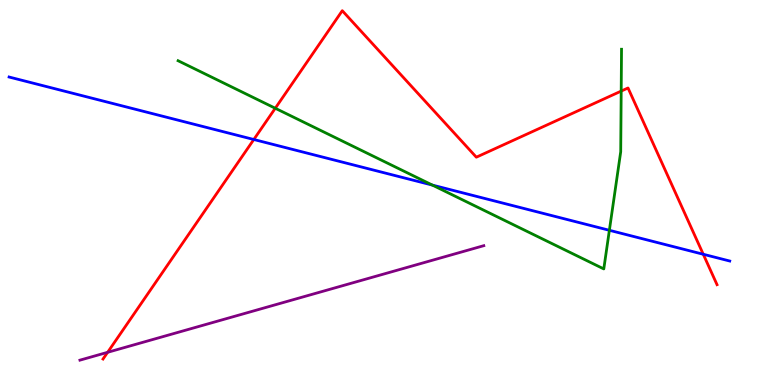[{'lines': ['blue', 'red'], 'intersections': [{'x': 3.27, 'y': 6.38}, {'x': 9.07, 'y': 3.4}]}, {'lines': ['green', 'red'], 'intersections': [{'x': 3.55, 'y': 7.19}, {'x': 8.02, 'y': 7.63}]}, {'lines': ['purple', 'red'], 'intersections': [{'x': 1.39, 'y': 0.849}]}, {'lines': ['blue', 'green'], 'intersections': [{'x': 5.58, 'y': 5.19}, {'x': 7.86, 'y': 4.02}]}, {'lines': ['blue', 'purple'], 'intersections': []}, {'lines': ['green', 'purple'], 'intersections': []}]